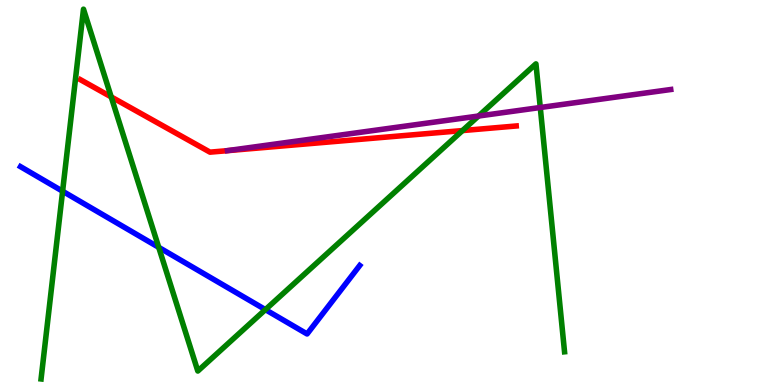[{'lines': ['blue', 'red'], 'intersections': []}, {'lines': ['green', 'red'], 'intersections': [{'x': 1.43, 'y': 7.48}, {'x': 5.97, 'y': 6.61}]}, {'lines': ['purple', 'red'], 'intersections': []}, {'lines': ['blue', 'green'], 'intersections': [{'x': 0.808, 'y': 5.03}, {'x': 2.05, 'y': 3.58}, {'x': 3.42, 'y': 1.96}]}, {'lines': ['blue', 'purple'], 'intersections': []}, {'lines': ['green', 'purple'], 'intersections': [{'x': 6.17, 'y': 6.99}, {'x': 6.97, 'y': 7.21}]}]